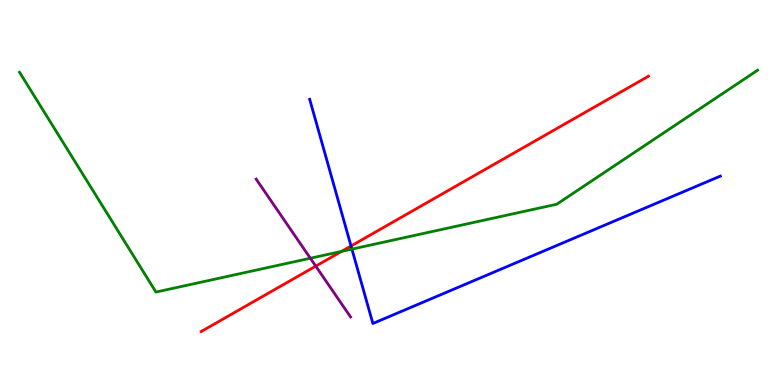[{'lines': ['blue', 'red'], 'intersections': [{'x': 4.53, 'y': 3.61}]}, {'lines': ['green', 'red'], 'intersections': [{'x': 4.41, 'y': 3.47}]}, {'lines': ['purple', 'red'], 'intersections': [{'x': 4.07, 'y': 3.09}]}, {'lines': ['blue', 'green'], 'intersections': [{'x': 4.54, 'y': 3.53}]}, {'lines': ['blue', 'purple'], 'intersections': []}, {'lines': ['green', 'purple'], 'intersections': [{'x': 4.0, 'y': 3.29}]}]